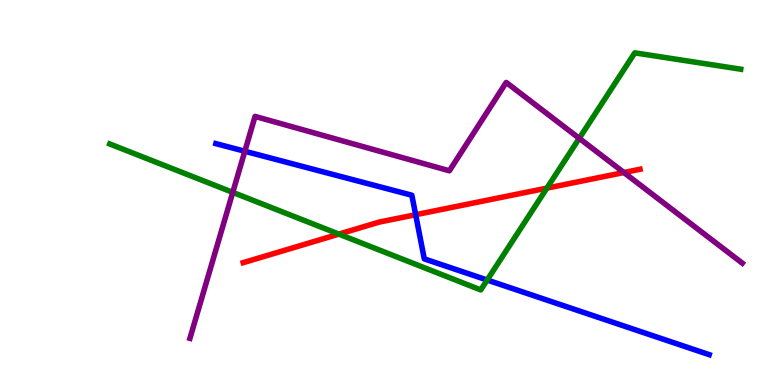[{'lines': ['blue', 'red'], 'intersections': [{'x': 5.36, 'y': 4.42}]}, {'lines': ['green', 'red'], 'intersections': [{'x': 4.37, 'y': 3.92}, {'x': 7.06, 'y': 5.11}]}, {'lines': ['purple', 'red'], 'intersections': [{'x': 8.05, 'y': 5.52}]}, {'lines': ['blue', 'green'], 'intersections': [{'x': 6.29, 'y': 2.73}]}, {'lines': ['blue', 'purple'], 'intersections': [{'x': 3.16, 'y': 6.07}]}, {'lines': ['green', 'purple'], 'intersections': [{'x': 3.0, 'y': 5.0}, {'x': 7.47, 'y': 6.41}]}]